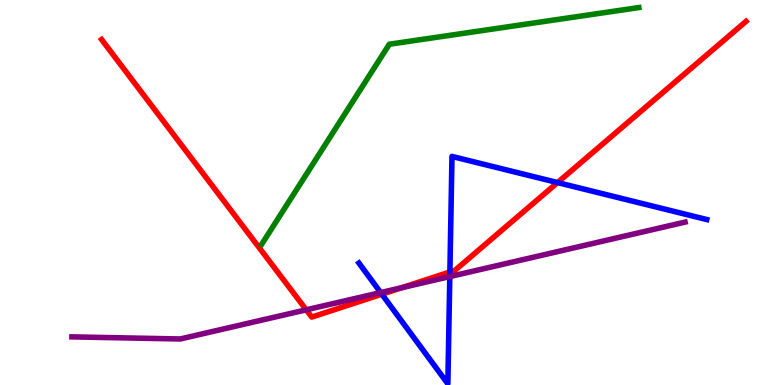[{'lines': ['blue', 'red'], 'intersections': [{'x': 4.93, 'y': 2.36}, {'x': 5.8, 'y': 2.94}, {'x': 7.19, 'y': 5.26}]}, {'lines': ['green', 'red'], 'intersections': []}, {'lines': ['purple', 'red'], 'intersections': [{'x': 3.95, 'y': 1.95}, {'x': 5.18, 'y': 2.53}]}, {'lines': ['blue', 'green'], 'intersections': []}, {'lines': ['blue', 'purple'], 'intersections': [{'x': 4.91, 'y': 2.4}, {'x': 5.8, 'y': 2.82}]}, {'lines': ['green', 'purple'], 'intersections': []}]